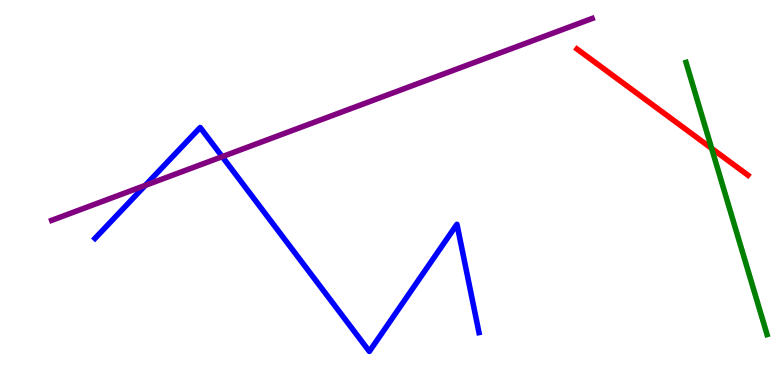[{'lines': ['blue', 'red'], 'intersections': []}, {'lines': ['green', 'red'], 'intersections': [{'x': 9.18, 'y': 6.15}]}, {'lines': ['purple', 'red'], 'intersections': []}, {'lines': ['blue', 'green'], 'intersections': []}, {'lines': ['blue', 'purple'], 'intersections': [{'x': 1.87, 'y': 5.18}, {'x': 2.87, 'y': 5.93}]}, {'lines': ['green', 'purple'], 'intersections': []}]